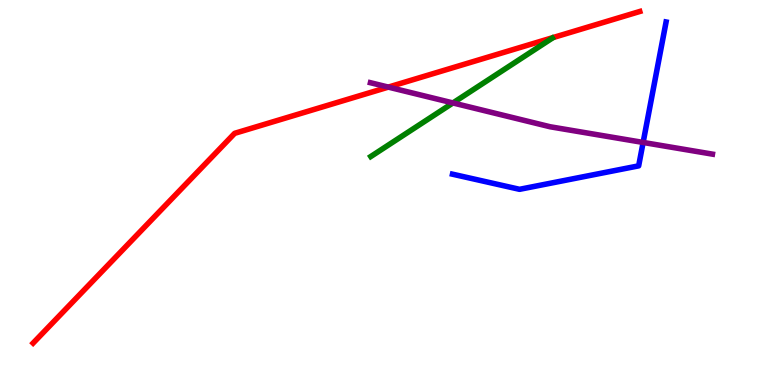[{'lines': ['blue', 'red'], 'intersections': []}, {'lines': ['green', 'red'], 'intersections': []}, {'lines': ['purple', 'red'], 'intersections': [{'x': 5.01, 'y': 7.74}]}, {'lines': ['blue', 'green'], 'intersections': []}, {'lines': ['blue', 'purple'], 'intersections': [{'x': 8.3, 'y': 6.3}]}, {'lines': ['green', 'purple'], 'intersections': [{'x': 5.84, 'y': 7.33}]}]